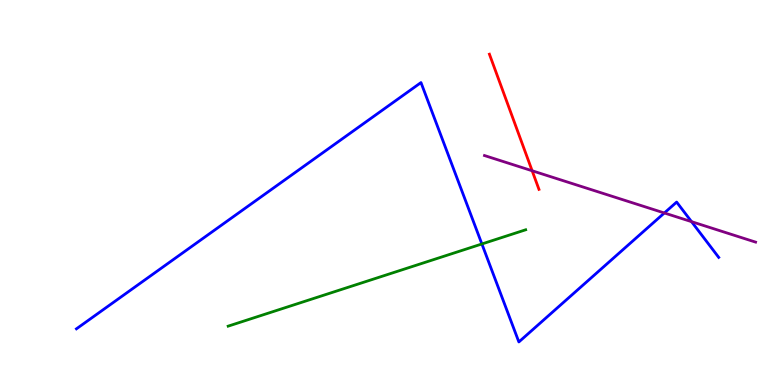[{'lines': ['blue', 'red'], 'intersections': []}, {'lines': ['green', 'red'], 'intersections': []}, {'lines': ['purple', 'red'], 'intersections': [{'x': 6.87, 'y': 5.56}]}, {'lines': ['blue', 'green'], 'intersections': [{'x': 6.22, 'y': 3.66}]}, {'lines': ['blue', 'purple'], 'intersections': [{'x': 8.57, 'y': 4.47}, {'x': 8.92, 'y': 4.24}]}, {'lines': ['green', 'purple'], 'intersections': []}]